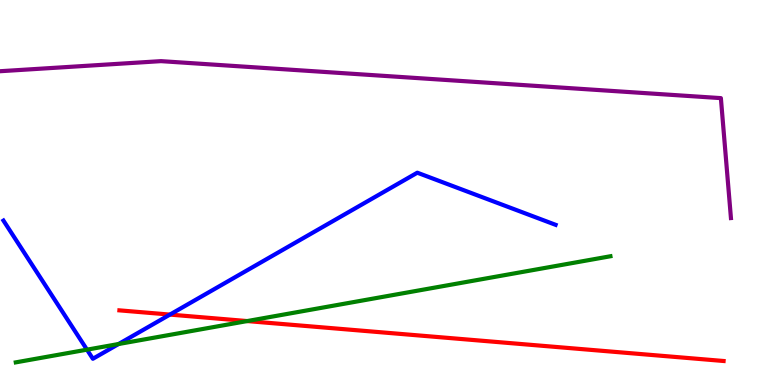[{'lines': ['blue', 'red'], 'intersections': [{'x': 2.19, 'y': 1.83}]}, {'lines': ['green', 'red'], 'intersections': [{'x': 3.19, 'y': 1.66}]}, {'lines': ['purple', 'red'], 'intersections': []}, {'lines': ['blue', 'green'], 'intersections': [{'x': 1.12, 'y': 0.918}, {'x': 1.53, 'y': 1.06}]}, {'lines': ['blue', 'purple'], 'intersections': []}, {'lines': ['green', 'purple'], 'intersections': []}]